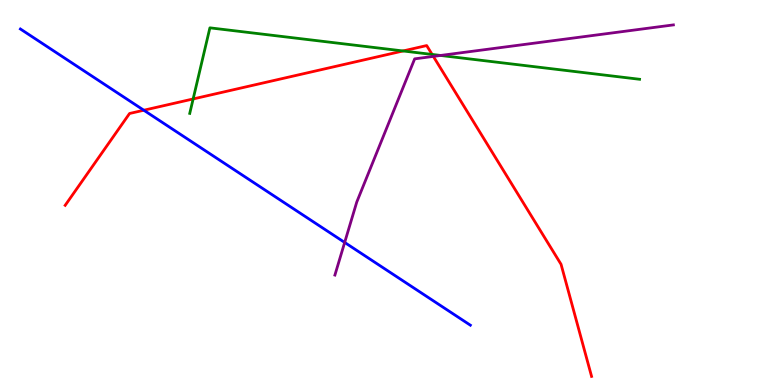[{'lines': ['blue', 'red'], 'intersections': [{'x': 1.86, 'y': 7.14}]}, {'lines': ['green', 'red'], 'intersections': [{'x': 2.49, 'y': 7.43}, {'x': 5.2, 'y': 8.68}, {'x': 5.58, 'y': 8.59}]}, {'lines': ['purple', 'red'], 'intersections': [{'x': 5.59, 'y': 8.53}]}, {'lines': ['blue', 'green'], 'intersections': []}, {'lines': ['blue', 'purple'], 'intersections': [{'x': 4.45, 'y': 3.7}]}, {'lines': ['green', 'purple'], 'intersections': [{'x': 5.68, 'y': 8.56}]}]